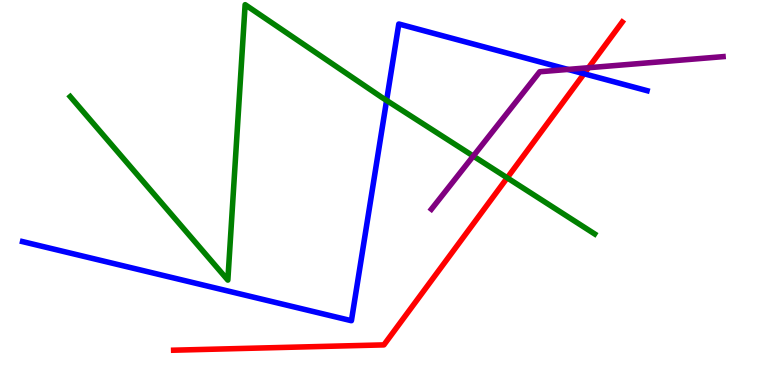[{'lines': ['blue', 'red'], 'intersections': [{'x': 7.54, 'y': 8.08}]}, {'lines': ['green', 'red'], 'intersections': [{'x': 6.54, 'y': 5.38}]}, {'lines': ['purple', 'red'], 'intersections': [{'x': 7.59, 'y': 8.24}]}, {'lines': ['blue', 'green'], 'intersections': [{'x': 4.99, 'y': 7.39}]}, {'lines': ['blue', 'purple'], 'intersections': [{'x': 7.33, 'y': 8.2}]}, {'lines': ['green', 'purple'], 'intersections': [{'x': 6.11, 'y': 5.95}]}]